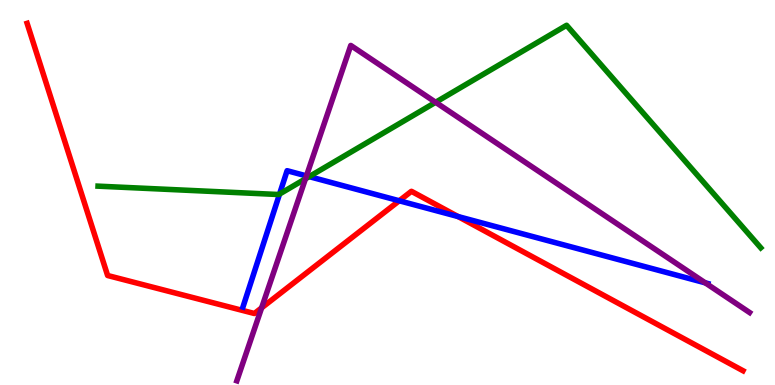[{'lines': ['blue', 'red'], 'intersections': [{'x': 5.15, 'y': 4.79}, {'x': 5.91, 'y': 4.38}]}, {'lines': ['green', 'red'], 'intersections': []}, {'lines': ['purple', 'red'], 'intersections': [{'x': 3.38, 'y': 2.0}]}, {'lines': ['blue', 'green'], 'intersections': [{'x': 3.61, 'y': 4.96}, {'x': 3.99, 'y': 5.41}]}, {'lines': ['blue', 'purple'], 'intersections': [{'x': 3.95, 'y': 5.43}, {'x': 9.1, 'y': 2.65}]}, {'lines': ['green', 'purple'], 'intersections': [{'x': 3.94, 'y': 5.36}, {'x': 5.62, 'y': 7.34}]}]